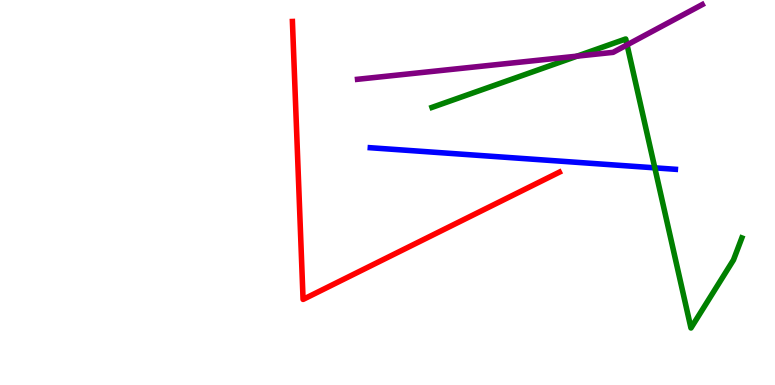[{'lines': ['blue', 'red'], 'intersections': []}, {'lines': ['green', 'red'], 'intersections': []}, {'lines': ['purple', 'red'], 'intersections': []}, {'lines': ['blue', 'green'], 'intersections': [{'x': 8.45, 'y': 5.64}]}, {'lines': ['blue', 'purple'], 'intersections': []}, {'lines': ['green', 'purple'], 'intersections': [{'x': 7.45, 'y': 8.54}, {'x': 8.09, 'y': 8.83}]}]